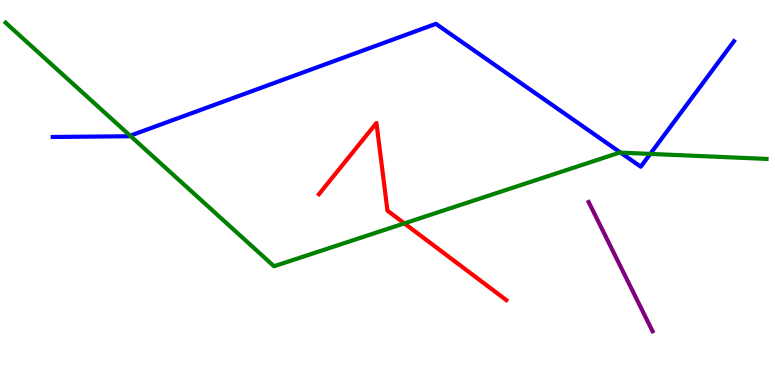[{'lines': ['blue', 'red'], 'intersections': []}, {'lines': ['green', 'red'], 'intersections': [{'x': 5.22, 'y': 4.2}]}, {'lines': ['purple', 'red'], 'intersections': []}, {'lines': ['blue', 'green'], 'intersections': [{'x': 1.68, 'y': 6.48}, {'x': 8.01, 'y': 6.04}, {'x': 8.39, 'y': 6.0}]}, {'lines': ['blue', 'purple'], 'intersections': []}, {'lines': ['green', 'purple'], 'intersections': []}]